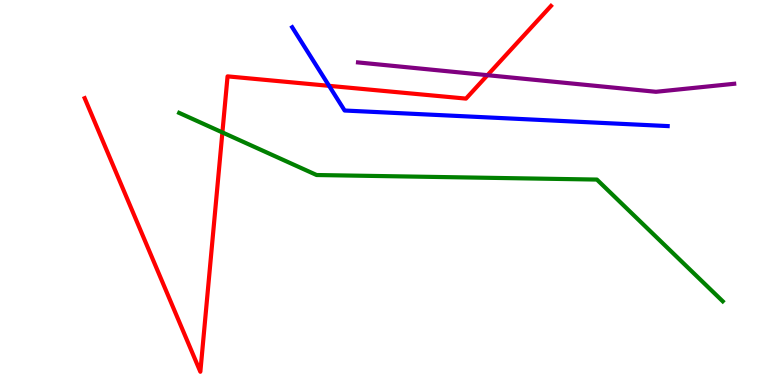[{'lines': ['blue', 'red'], 'intersections': [{'x': 4.25, 'y': 7.77}]}, {'lines': ['green', 'red'], 'intersections': [{'x': 2.87, 'y': 6.56}]}, {'lines': ['purple', 'red'], 'intersections': [{'x': 6.29, 'y': 8.05}]}, {'lines': ['blue', 'green'], 'intersections': []}, {'lines': ['blue', 'purple'], 'intersections': []}, {'lines': ['green', 'purple'], 'intersections': []}]